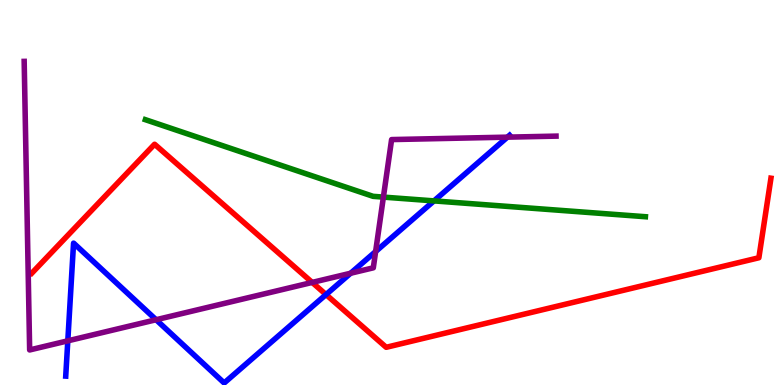[{'lines': ['blue', 'red'], 'intersections': [{'x': 4.21, 'y': 2.35}]}, {'lines': ['green', 'red'], 'intersections': []}, {'lines': ['purple', 'red'], 'intersections': [{'x': 4.03, 'y': 2.66}]}, {'lines': ['blue', 'green'], 'intersections': [{'x': 5.6, 'y': 4.78}]}, {'lines': ['blue', 'purple'], 'intersections': [{'x': 0.875, 'y': 1.15}, {'x': 2.01, 'y': 1.7}, {'x': 4.52, 'y': 2.9}, {'x': 4.85, 'y': 3.47}, {'x': 6.55, 'y': 6.44}]}, {'lines': ['green', 'purple'], 'intersections': [{'x': 4.95, 'y': 4.88}]}]